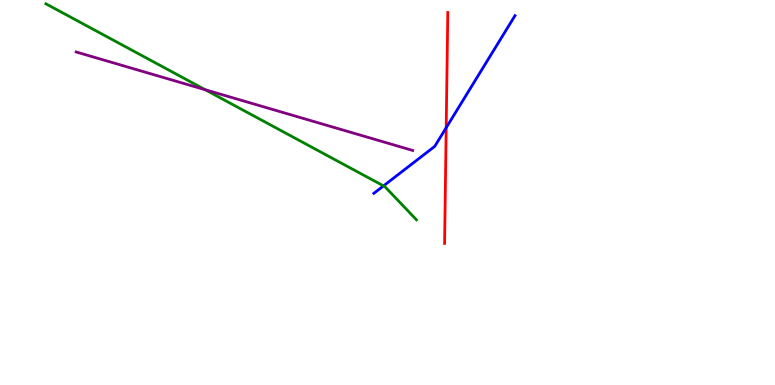[{'lines': ['blue', 'red'], 'intersections': [{'x': 5.76, 'y': 6.68}]}, {'lines': ['green', 'red'], 'intersections': []}, {'lines': ['purple', 'red'], 'intersections': []}, {'lines': ['blue', 'green'], 'intersections': [{'x': 4.95, 'y': 5.17}]}, {'lines': ['blue', 'purple'], 'intersections': []}, {'lines': ['green', 'purple'], 'intersections': [{'x': 2.65, 'y': 7.67}]}]